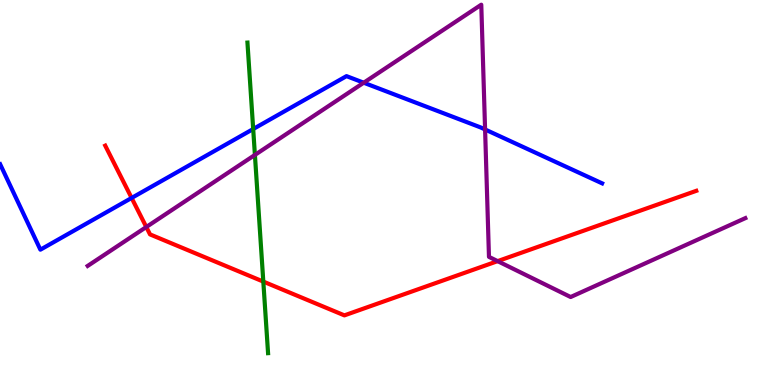[{'lines': ['blue', 'red'], 'intersections': [{'x': 1.7, 'y': 4.86}]}, {'lines': ['green', 'red'], 'intersections': [{'x': 3.4, 'y': 2.69}]}, {'lines': ['purple', 'red'], 'intersections': [{'x': 1.89, 'y': 4.1}, {'x': 6.42, 'y': 3.22}]}, {'lines': ['blue', 'green'], 'intersections': [{'x': 3.27, 'y': 6.65}]}, {'lines': ['blue', 'purple'], 'intersections': [{'x': 4.69, 'y': 7.85}, {'x': 6.26, 'y': 6.64}]}, {'lines': ['green', 'purple'], 'intersections': [{'x': 3.29, 'y': 5.98}]}]